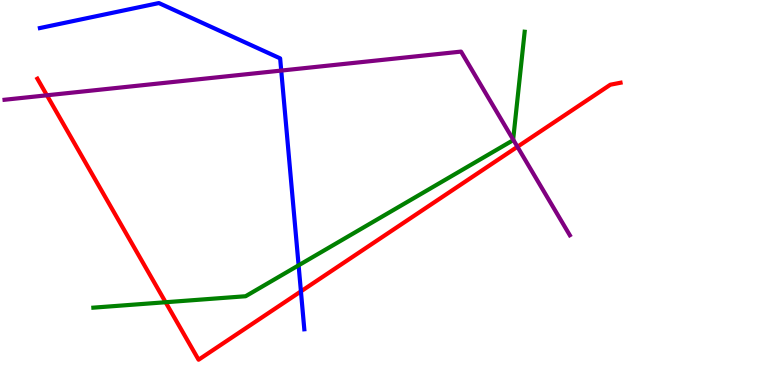[{'lines': ['blue', 'red'], 'intersections': [{'x': 3.88, 'y': 2.43}]}, {'lines': ['green', 'red'], 'intersections': [{'x': 2.14, 'y': 2.15}]}, {'lines': ['purple', 'red'], 'intersections': [{'x': 0.605, 'y': 7.52}, {'x': 6.68, 'y': 6.19}]}, {'lines': ['blue', 'green'], 'intersections': [{'x': 3.85, 'y': 3.11}]}, {'lines': ['blue', 'purple'], 'intersections': [{'x': 3.63, 'y': 8.17}]}, {'lines': ['green', 'purple'], 'intersections': [{'x': 6.62, 'y': 6.37}]}]